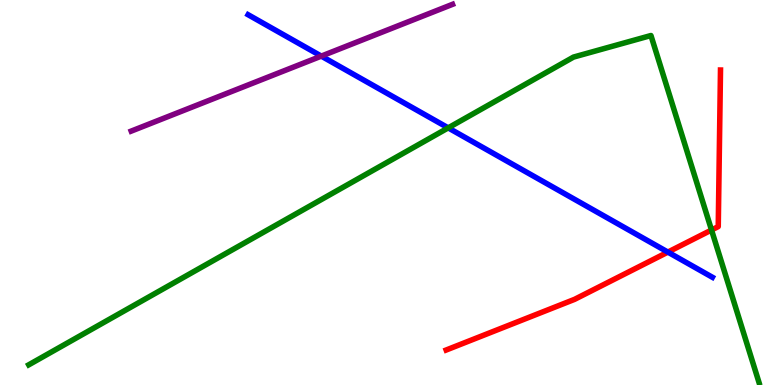[{'lines': ['blue', 'red'], 'intersections': [{'x': 8.62, 'y': 3.45}]}, {'lines': ['green', 'red'], 'intersections': [{'x': 9.18, 'y': 4.03}]}, {'lines': ['purple', 'red'], 'intersections': []}, {'lines': ['blue', 'green'], 'intersections': [{'x': 5.78, 'y': 6.68}]}, {'lines': ['blue', 'purple'], 'intersections': [{'x': 4.15, 'y': 8.54}]}, {'lines': ['green', 'purple'], 'intersections': []}]